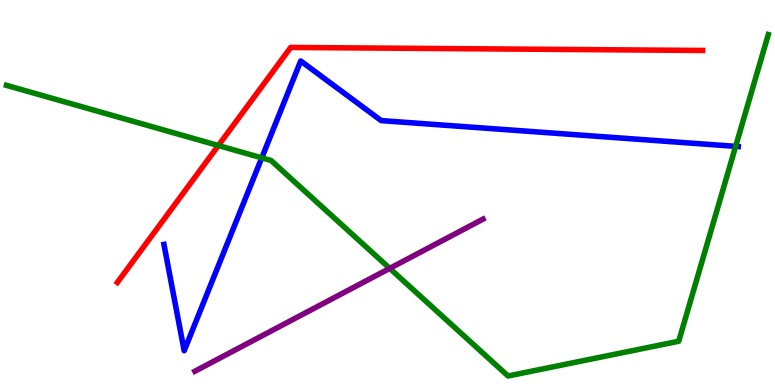[{'lines': ['blue', 'red'], 'intersections': []}, {'lines': ['green', 'red'], 'intersections': [{'x': 2.82, 'y': 6.22}]}, {'lines': ['purple', 'red'], 'intersections': []}, {'lines': ['blue', 'green'], 'intersections': [{'x': 3.38, 'y': 5.9}, {'x': 9.49, 'y': 6.2}]}, {'lines': ['blue', 'purple'], 'intersections': []}, {'lines': ['green', 'purple'], 'intersections': [{'x': 5.03, 'y': 3.03}]}]